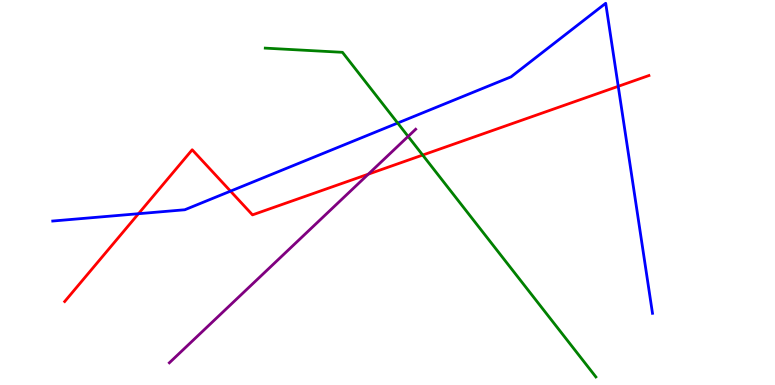[{'lines': ['blue', 'red'], 'intersections': [{'x': 1.79, 'y': 4.45}, {'x': 2.97, 'y': 5.04}, {'x': 7.98, 'y': 7.76}]}, {'lines': ['green', 'red'], 'intersections': [{'x': 5.45, 'y': 5.97}]}, {'lines': ['purple', 'red'], 'intersections': [{'x': 4.75, 'y': 5.48}]}, {'lines': ['blue', 'green'], 'intersections': [{'x': 5.13, 'y': 6.8}]}, {'lines': ['blue', 'purple'], 'intersections': []}, {'lines': ['green', 'purple'], 'intersections': [{'x': 5.27, 'y': 6.46}]}]